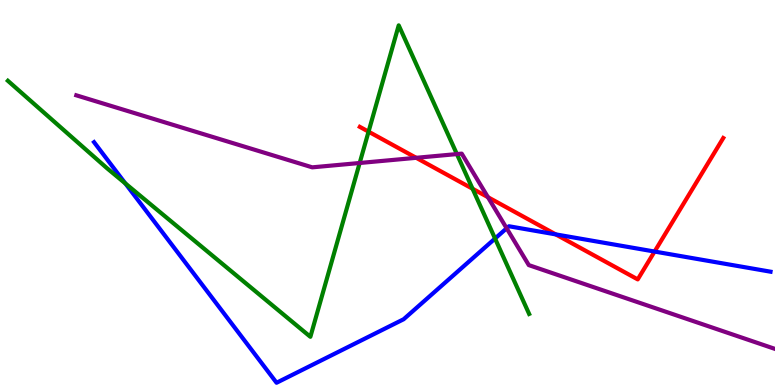[{'lines': ['blue', 'red'], 'intersections': [{'x': 7.17, 'y': 3.91}, {'x': 8.45, 'y': 3.47}]}, {'lines': ['green', 'red'], 'intersections': [{'x': 4.76, 'y': 6.58}, {'x': 6.1, 'y': 5.1}]}, {'lines': ['purple', 'red'], 'intersections': [{'x': 5.37, 'y': 5.9}, {'x': 6.3, 'y': 4.88}]}, {'lines': ['blue', 'green'], 'intersections': [{'x': 1.62, 'y': 5.24}, {'x': 6.39, 'y': 3.8}]}, {'lines': ['blue', 'purple'], 'intersections': [{'x': 6.54, 'y': 4.07}]}, {'lines': ['green', 'purple'], 'intersections': [{'x': 4.64, 'y': 5.77}, {'x': 5.9, 'y': 6.0}]}]